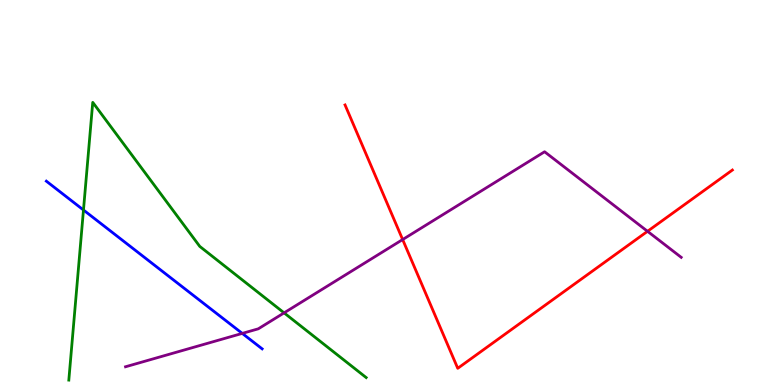[{'lines': ['blue', 'red'], 'intersections': []}, {'lines': ['green', 'red'], 'intersections': []}, {'lines': ['purple', 'red'], 'intersections': [{'x': 5.2, 'y': 3.78}, {'x': 8.36, 'y': 3.99}]}, {'lines': ['blue', 'green'], 'intersections': [{'x': 1.08, 'y': 4.55}]}, {'lines': ['blue', 'purple'], 'intersections': [{'x': 3.13, 'y': 1.34}]}, {'lines': ['green', 'purple'], 'intersections': [{'x': 3.67, 'y': 1.87}]}]